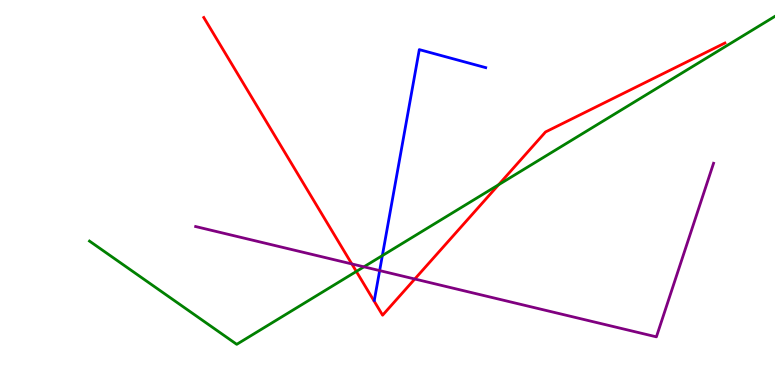[{'lines': ['blue', 'red'], 'intersections': []}, {'lines': ['green', 'red'], 'intersections': [{'x': 4.6, 'y': 2.95}, {'x': 6.43, 'y': 5.2}]}, {'lines': ['purple', 'red'], 'intersections': [{'x': 4.54, 'y': 3.14}, {'x': 5.35, 'y': 2.75}]}, {'lines': ['blue', 'green'], 'intersections': [{'x': 4.93, 'y': 3.36}]}, {'lines': ['blue', 'purple'], 'intersections': [{'x': 4.9, 'y': 2.97}]}, {'lines': ['green', 'purple'], 'intersections': [{'x': 4.7, 'y': 3.07}]}]